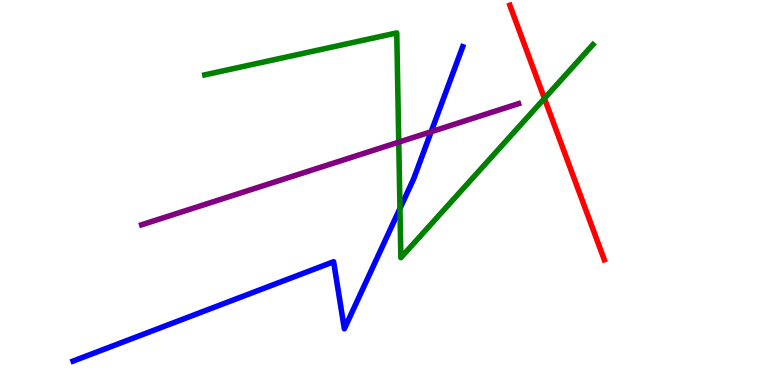[{'lines': ['blue', 'red'], 'intersections': []}, {'lines': ['green', 'red'], 'intersections': [{'x': 7.02, 'y': 7.44}]}, {'lines': ['purple', 'red'], 'intersections': []}, {'lines': ['blue', 'green'], 'intersections': [{'x': 5.16, 'y': 4.58}]}, {'lines': ['blue', 'purple'], 'intersections': [{'x': 5.56, 'y': 6.58}]}, {'lines': ['green', 'purple'], 'intersections': [{'x': 5.15, 'y': 6.31}]}]